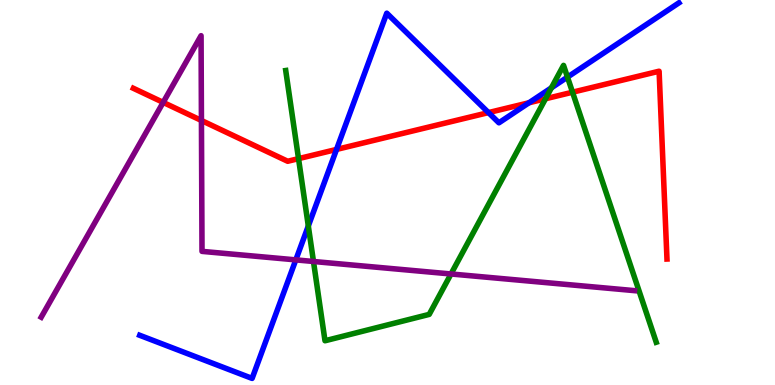[{'lines': ['blue', 'red'], 'intersections': [{'x': 4.34, 'y': 6.12}, {'x': 6.3, 'y': 7.08}, {'x': 6.83, 'y': 7.33}]}, {'lines': ['green', 'red'], 'intersections': [{'x': 3.85, 'y': 5.88}, {'x': 7.04, 'y': 7.43}, {'x': 7.39, 'y': 7.6}]}, {'lines': ['purple', 'red'], 'intersections': [{'x': 2.11, 'y': 7.34}, {'x': 2.6, 'y': 6.87}]}, {'lines': ['blue', 'green'], 'intersections': [{'x': 3.98, 'y': 4.13}, {'x': 7.12, 'y': 7.72}, {'x': 7.32, 'y': 8.0}]}, {'lines': ['blue', 'purple'], 'intersections': [{'x': 3.82, 'y': 3.25}]}, {'lines': ['green', 'purple'], 'intersections': [{'x': 4.04, 'y': 3.21}, {'x': 5.82, 'y': 2.88}]}]